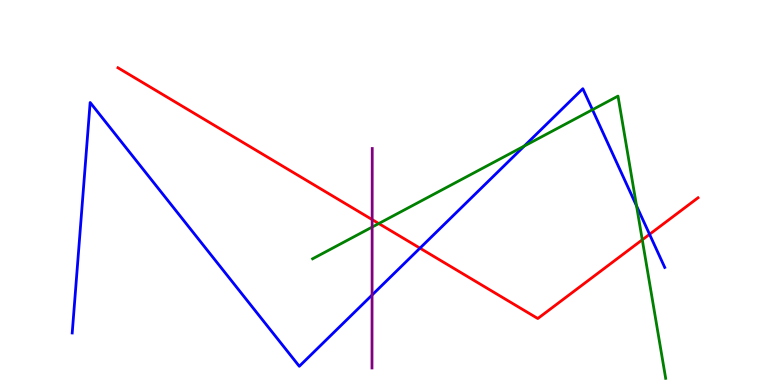[{'lines': ['blue', 'red'], 'intersections': [{'x': 5.42, 'y': 3.55}, {'x': 8.38, 'y': 3.91}]}, {'lines': ['green', 'red'], 'intersections': [{'x': 4.89, 'y': 4.19}, {'x': 8.29, 'y': 3.77}]}, {'lines': ['purple', 'red'], 'intersections': [{'x': 4.8, 'y': 4.3}]}, {'lines': ['blue', 'green'], 'intersections': [{'x': 6.77, 'y': 6.21}, {'x': 7.64, 'y': 7.15}, {'x': 8.21, 'y': 4.65}]}, {'lines': ['blue', 'purple'], 'intersections': [{'x': 4.8, 'y': 2.34}]}, {'lines': ['green', 'purple'], 'intersections': [{'x': 4.8, 'y': 4.1}]}]